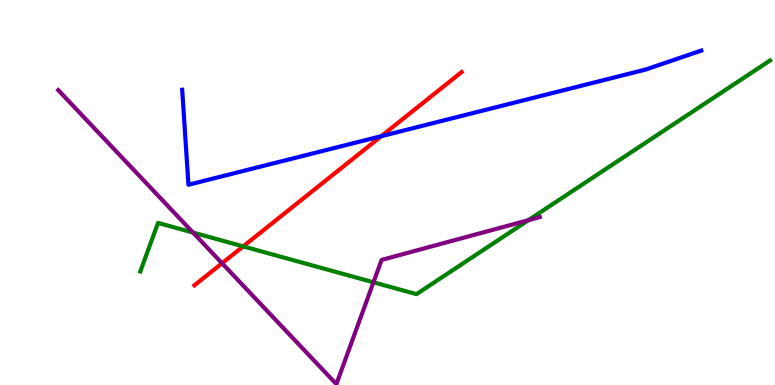[{'lines': ['blue', 'red'], 'intersections': [{'x': 4.92, 'y': 6.46}]}, {'lines': ['green', 'red'], 'intersections': [{'x': 3.14, 'y': 3.6}]}, {'lines': ['purple', 'red'], 'intersections': [{'x': 2.87, 'y': 3.16}]}, {'lines': ['blue', 'green'], 'intersections': []}, {'lines': ['blue', 'purple'], 'intersections': []}, {'lines': ['green', 'purple'], 'intersections': [{'x': 2.49, 'y': 3.96}, {'x': 4.82, 'y': 2.67}, {'x': 6.82, 'y': 4.28}]}]